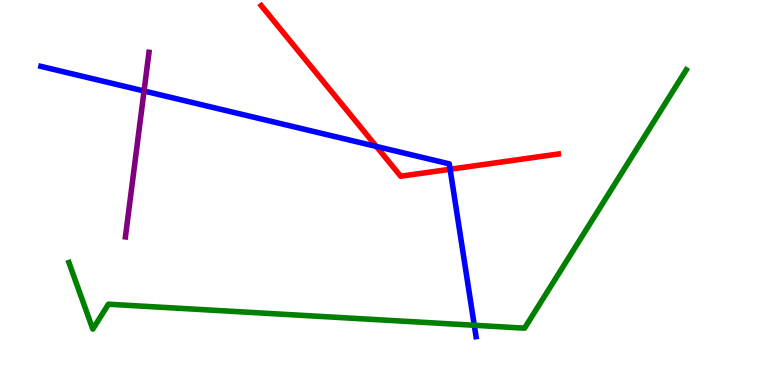[{'lines': ['blue', 'red'], 'intersections': [{'x': 4.86, 'y': 6.2}, {'x': 5.81, 'y': 5.6}]}, {'lines': ['green', 'red'], 'intersections': []}, {'lines': ['purple', 'red'], 'intersections': []}, {'lines': ['blue', 'green'], 'intersections': [{'x': 6.12, 'y': 1.55}]}, {'lines': ['blue', 'purple'], 'intersections': [{'x': 1.86, 'y': 7.64}]}, {'lines': ['green', 'purple'], 'intersections': []}]